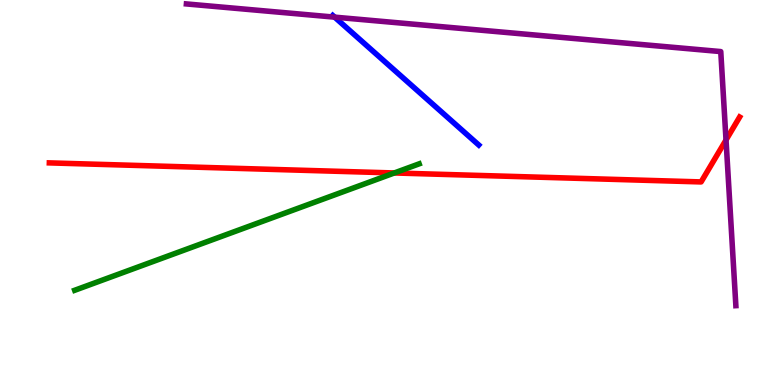[{'lines': ['blue', 'red'], 'intersections': []}, {'lines': ['green', 'red'], 'intersections': [{'x': 5.09, 'y': 5.51}]}, {'lines': ['purple', 'red'], 'intersections': [{'x': 9.37, 'y': 6.36}]}, {'lines': ['blue', 'green'], 'intersections': []}, {'lines': ['blue', 'purple'], 'intersections': [{'x': 4.32, 'y': 9.55}]}, {'lines': ['green', 'purple'], 'intersections': []}]